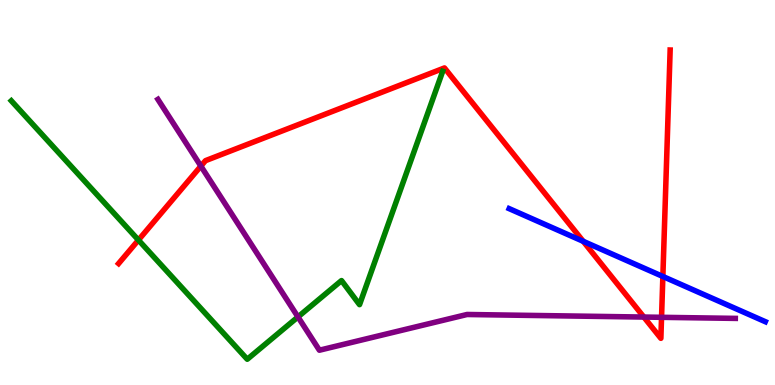[{'lines': ['blue', 'red'], 'intersections': [{'x': 7.53, 'y': 3.73}, {'x': 8.55, 'y': 2.82}]}, {'lines': ['green', 'red'], 'intersections': [{'x': 1.79, 'y': 3.76}]}, {'lines': ['purple', 'red'], 'intersections': [{'x': 2.59, 'y': 5.69}, {'x': 8.31, 'y': 1.76}, {'x': 8.54, 'y': 1.76}]}, {'lines': ['blue', 'green'], 'intersections': []}, {'lines': ['blue', 'purple'], 'intersections': []}, {'lines': ['green', 'purple'], 'intersections': [{'x': 3.84, 'y': 1.77}]}]